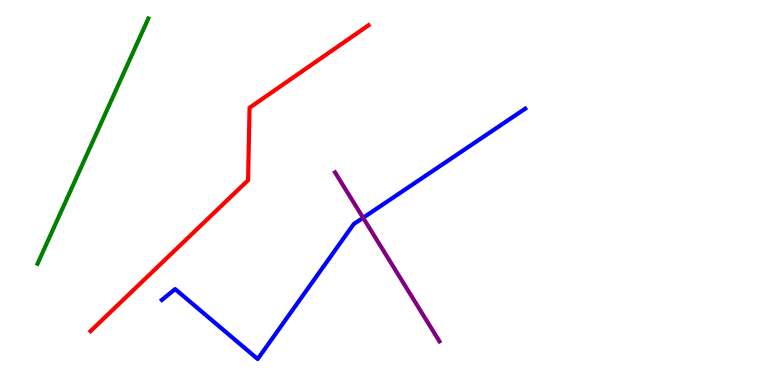[{'lines': ['blue', 'red'], 'intersections': []}, {'lines': ['green', 'red'], 'intersections': []}, {'lines': ['purple', 'red'], 'intersections': []}, {'lines': ['blue', 'green'], 'intersections': []}, {'lines': ['blue', 'purple'], 'intersections': [{'x': 4.69, 'y': 4.34}]}, {'lines': ['green', 'purple'], 'intersections': []}]